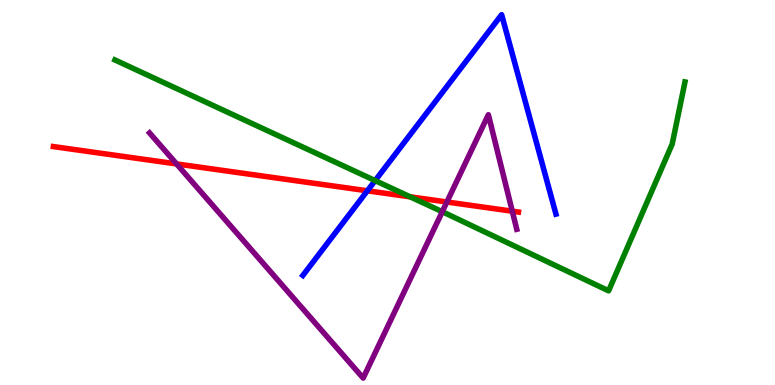[{'lines': ['blue', 'red'], 'intersections': [{'x': 4.74, 'y': 5.04}]}, {'lines': ['green', 'red'], 'intersections': [{'x': 5.29, 'y': 4.89}]}, {'lines': ['purple', 'red'], 'intersections': [{'x': 2.28, 'y': 5.74}, {'x': 5.77, 'y': 4.75}, {'x': 6.61, 'y': 4.51}]}, {'lines': ['blue', 'green'], 'intersections': [{'x': 4.84, 'y': 5.31}]}, {'lines': ['blue', 'purple'], 'intersections': []}, {'lines': ['green', 'purple'], 'intersections': [{'x': 5.71, 'y': 4.5}]}]